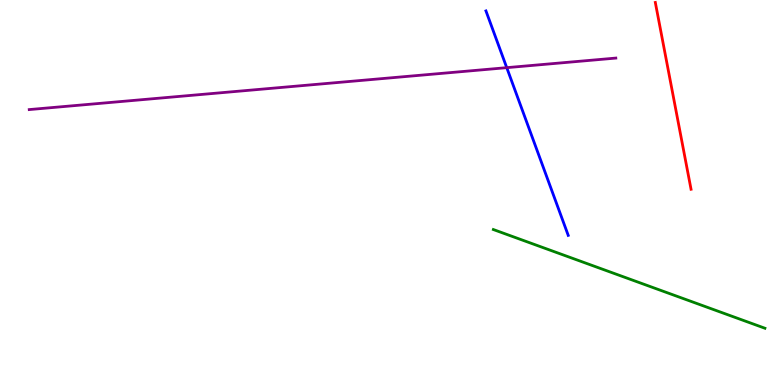[{'lines': ['blue', 'red'], 'intersections': []}, {'lines': ['green', 'red'], 'intersections': []}, {'lines': ['purple', 'red'], 'intersections': []}, {'lines': ['blue', 'green'], 'intersections': []}, {'lines': ['blue', 'purple'], 'intersections': [{'x': 6.54, 'y': 8.24}]}, {'lines': ['green', 'purple'], 'intersections': []}]